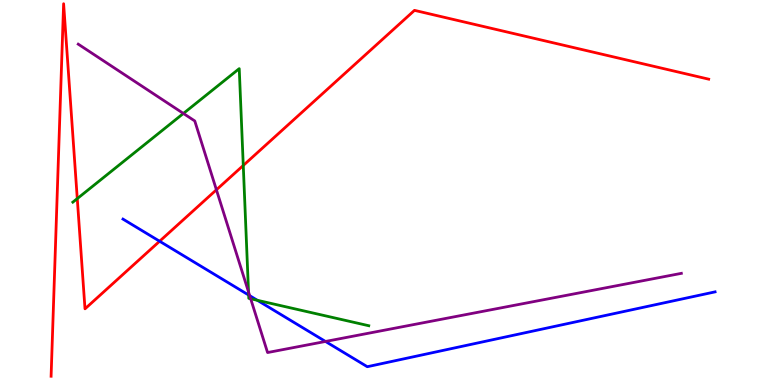[{'lines': ['blue', 'red'], 'intersections': [{'x': 2.06, 'y': 3.73}]}, {'lines': ['green', 'red'], 'intersections': [{'x': 0.997, 'y': 4.84}, {'x': 3.14, 'y': 5.7}]}, {'lines': ['purple', 'red'], 'intersections': [{'x': 2.79, 'y': 5.07}]}, {'lines': ['blue', 'green'], 'intersections': [{'x': 3.21, 'y': 2.34}, {'x': 3.32, 'y': 2.2}]}, {'lines': ['blue', 'purple'], 'intersections': [{'x': 3.22, 'y': 2.32}, {'x': 4.2, 'y': 1.13}]}, {'lines': ['green', 'purple'], 'intersections': [{'x': 2.37, 'y': 7.05}, {'x': 3.21, 'y': 2.42}, {'x': 3.23, 'y': 2.24}]}]